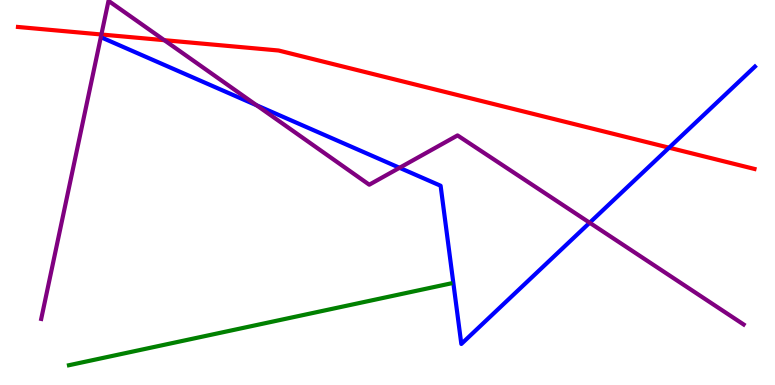[{'lines': ['blue', 'red'], 'intersections': [{'x': 8.63, 'y': 6.16}]}, {'lines': ['green', 'red'], 'intersections': []}, {'lines': ['purple', 'red'], 'intersections': [{'x': 1.31, 'y': 9.1}, {'x': 2.12, 'y': 8.96}]}, {'lines': ['blue', 'green'], 'intersections': []}, {'lines': ['blue', 'purple'], 'intersections': [{'x': 3.31, 'y': 7.26}, {'x': 5.16, 'y': 5.64}, {'x': 7.61, 'y': 4.21}]}, {'lines': ['green', 'purple'], 'intersections': []}]